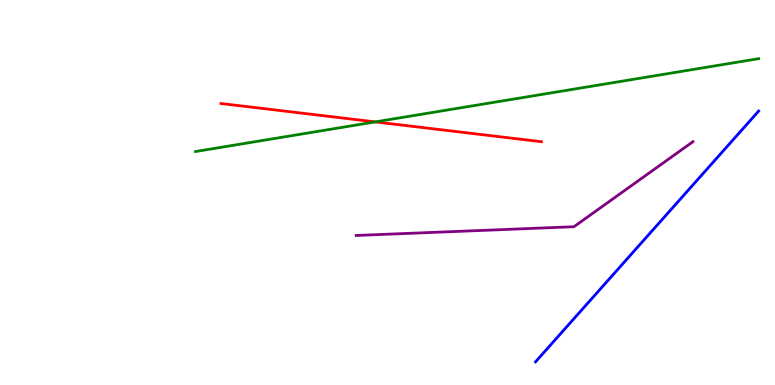[{'lines': ['blue', 'red'], 'intersections': []}, {'lines': ['green', 'red'], 'intersections': [{'x': 4.84, 'y': 6.83}]}, {'lines': ['purple', 'red'], 'intersections': []}, {'lines': ['blue', 'green'], 'intersections': []}, {'lines': ['blue', 'purple'], 'intersections': []}, {'lines': ['green', 'purple'], 'intersections': []}]